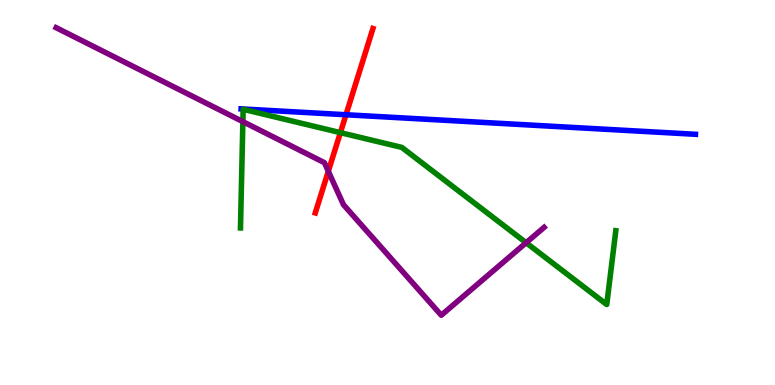[{'lines': ['blue', 'red'], 'intersections': [{'x': 4.46, 'y': 7.02}]}, {'lines': ['green', 'red'], 'intersections': [{'x': 4.39, 'y': 6.55}]}, {'lines': ['purple', 'red'], 'intersections': [{'x': 4.24, 'y': 5.55}]}, {'lines': ['blue', 'green'], 'intersections': []}, {'lines': ['blue', 'purple'], 'intersections': []}, {'lines': ['green', 'purple'], 'intersections': [{'x': 3.13, 'y': 6.84}, {'x': 6.79, 'y': 3.7}]}]